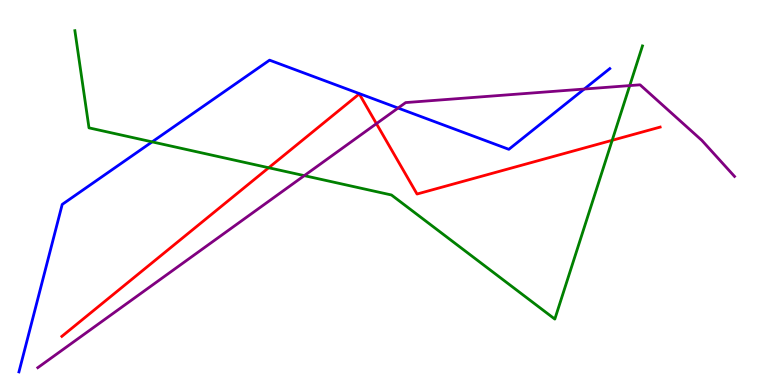[{'lines': ['blue', 'red'], 'intersections': []}, {'lines': ['green', 'red'], 'intersections': [{'x': 3.47, 'y': 5.64}, {'x': 7.9, 'y': 6.36}]}, {'lines': ['purple', 'red'], 'intersections': [{'x': 4.86, 'y': 6.79}]}, {'lines': ['blue', 'green'], 'intersections': [{'x': 1.96, 'y': 6.32}]}, {'lines': ['blue', 'purple'], 'intersections': [{'x': 5.14, 'y': 7.19}, {'x': 7.54, 'y': 7.69}]}, {'lines': ['green', 'purple'], 'intersections': [{'x': 3.93, 'y': 5.44}, {'x': 8.13, 'y': 7.78}]}]